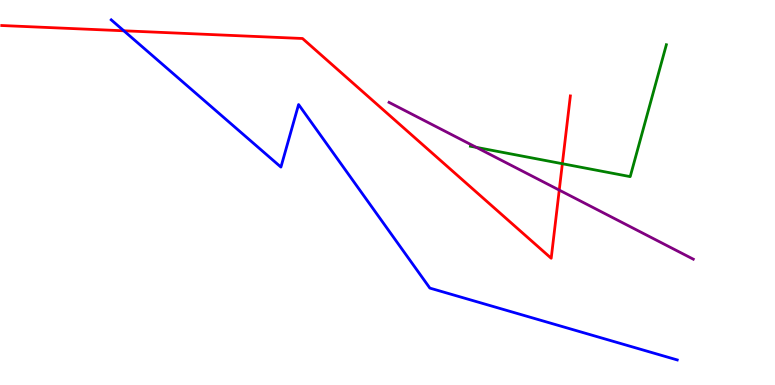[{'lines': ['blue', 'red'], 'intersections': [{'x': 1.6, 'y': 9.2}]}, {'lines': ['green', 'red'], 'intersections': [{'x': 7.26, 'y': 5.75}]}, {'lines': ['purple', 'red'], 'intersections': [{'x': 7.22, 'y': 5.06}]}, {'lines': ['blue', 'green'], 'intersections': []}, {'lines': ['blue', 'purple'], 'intersections': []}, {'lines': ['green', 'purple'], 'intersections': [{'x': 6.15, 'y': 6.17}]}]